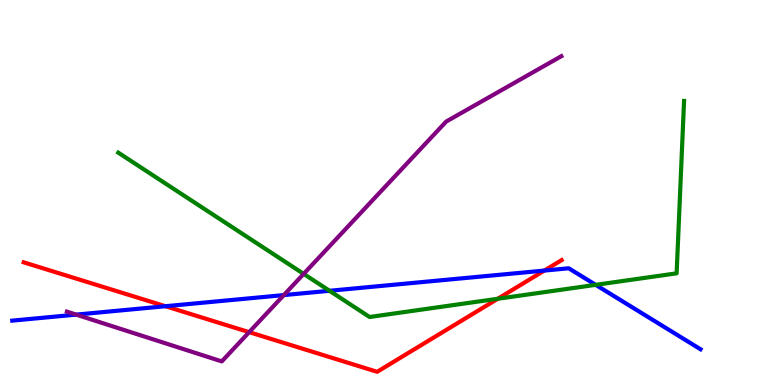[{'lines': ['blue', 'red'], 'intersections': [{'x': 2.13, 'y': 2.05}, {'x': 7.02, 'y': 2.97}]}, {'lines': ['green', 'red'], 'intersections': [{'x': 6.42, 'y': 2.24}]}, {'lines': ['purple', 'red'], 'intersections': [{'x': 3.21, 'y': 1.37}]}, {'lines': ['blue', 'green'], 'intersections': [{'x': 4.25, 'y': 2.45}, {'x': 7.69, 'y': 2.6}]}, {'lines': ['blue', 'purple'], 'intersections': [{'x': 0.983, 'y': 1.83}, {'x': 3.66, 'y': 2.34}]}, {'lines': ['green', 'purple'], 'intersections': [{'x': 3.92, 'y': 2.89}]}]